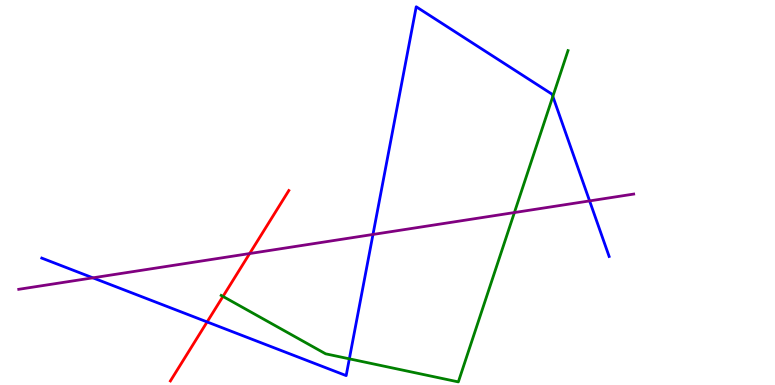[{'lines': ['blue', 'red'], 'intersections': [{'x': 2.67, 'y': 1.64}]}, {'lines': ['green', 'red'], 'intersections': [{'x': 2.88, 'y': 2.3}]}, {'lines': ['purple', 'red'], 'intersections': [{'x': 3.22, 'y': 3.41}]}, {'lines': ['blue', 'green'], 'intersections': [{'x': 4.51, 'y': 0.68}, {'x': 7.13, 'y': 7.5}]}, {'lines': ['blue', 'purple'], 'intersections': [{'x': 1.2, 'y': 2.78}, {'x': 4.81, 'y': 3.91}, {'x': 7.61, 'y': 4.78}]}, {'lines': ['green', 'purple'], 'intersections': [{'x': 6.64, 'y': 4.48}]}]